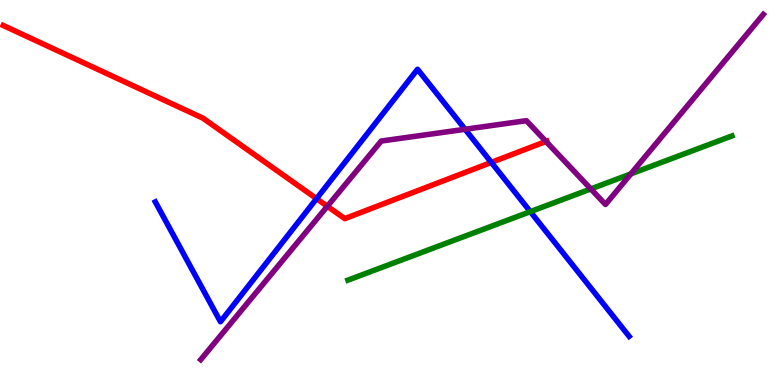[{'lines': ['blue', 'red'], 'intersections': [{'x': 4.08, 'y': 4.84}, {'x': 6.34, 'y': 5.78}]}, {'lines': ['green', 'red'], 'intersections': []}, {'lines': ['purple', 'red'], 'intersections': [{'x': 4.22, 'y': 4.64}, {'x': 7.04, 'y': 6.33}]}, {'lines': ['blue', 'green'], 'intersections': [{'x': 6.84, 'y': 4.5}]}, {'lines': ['blue', 'purple'], 'intersections': [{'x': 6.0, 'y': 6.64}]}, {'lines': ['green', 'purple'], 'intersections': [{'x': 7.62, 'y': 5.09}, {'x': 8.14, 'y': 5.48}]}]